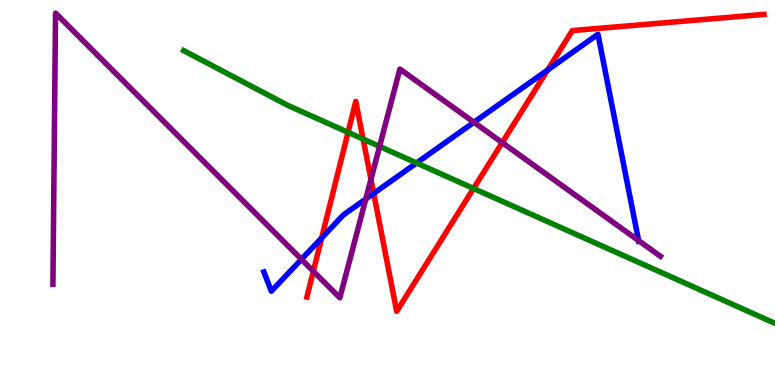[{'lines': ['blue', 'red'], 'intersections': [{'x': 4.15, 'y': 3.82}, {'x': 4.82, 'y': 4.98}, {'x': 7.07, 'y': 8.18}]}, {'lines': ['green', 'red'], 'intersections': [{'x': 4.49, 'y': 6.56}, {'x': 4.69, 'y': 6.39}, {'x': 6.11, 'y': 5.1}]}, {'lines': ['purple', 'red'], 'intersections': [{'x': 4.04, 'y': 2.95}, {'x': 4.79, 'y': 5.34}, {'x': 6.48, 'y': 6.3}]}, {'lines': ['blue', 'green'], 'intersections': [{'x': 5.38, 'y': 5.77}]}, {'lines': ['blue', 'purple'], 'intersections': [{'x': 3.89, 'y': 3.26}, {'x': 4.72, 'y': 4.83}, {'x': 6.12, 'y': 6.82}, {'x': 8.24, 'y': 3.75}]}, {'lines': ['green', 'purple'], 'intersections': [{'x': 4.9, 'y': 6.2}]}]